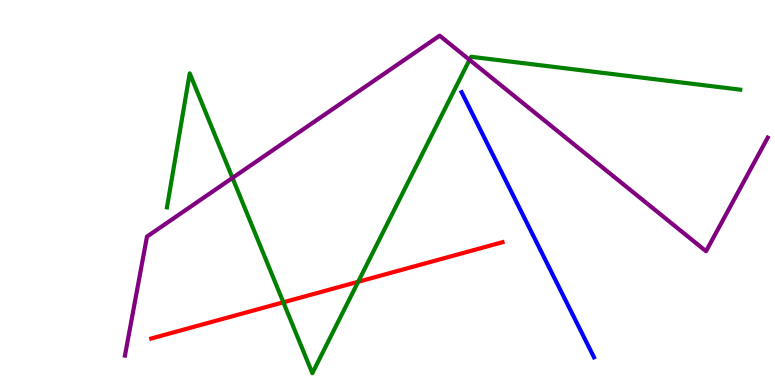[{'lines': ['blue', 'red'], 'intersections': []}, {'lines': ['green', 'red'], 'intersections': [{'x': 3.66, 'y': 2.15}, {'x': 4.62, 'y': 2.68}]}, {'lines': ['purple', 'red'], 'intersections': []}, {'lines': ['blue', 'green'], 'intersections': []}, {'lines': ['blue', 'purple'], 'intersections': []}, {'lines': ['green', 'purple'], 'intersections': [{'x': 3.0, 'y': 5.38}, {'x': 6.06, 'y': 8.45}]}]